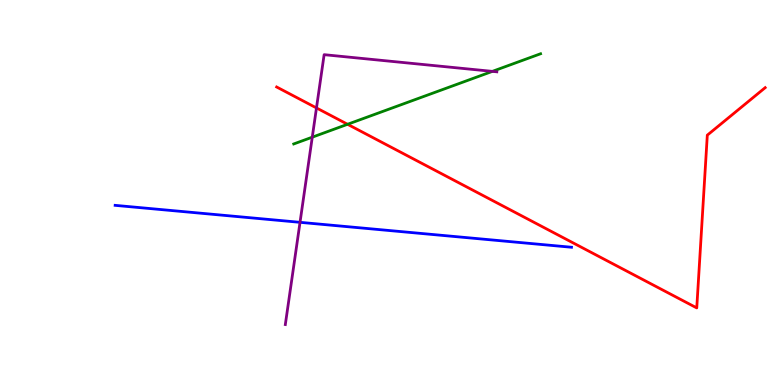[{'lines': ['blue', 'red'], 'intersections': []}, {'lines': ['green', 'red'], 'intersections': [{'x': 4.48, 'y': 6.77}]}, {'lines': ['purple', 'red'], 'intersections': [{'x': 4.08, 'y': 7.2}]}, {'lines': ['blue', 'green'], 'intersections': []}, {'lines': ['blue', 'purple'], 'intersections': [{'x': 3.87, 'y': 4.23}]}, {'lines': ['green', 'purple'], 'intersections': [{'x': 4.03, 'y': 6.44}, {'x': 6.35, 'y': 8.15}]}]